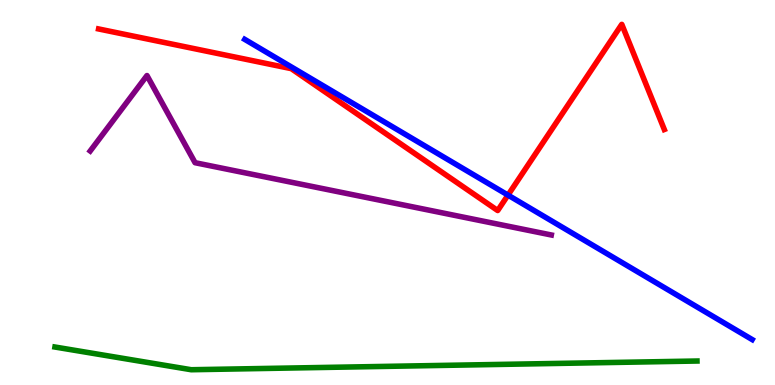[{'lines': ['blue', 'red'], 'intersections': [{'x': 6.55, 'y': 4.93}]}, {'lines': ['green', 'red'], 'intersections': []}, {'lines': ['purple', 'red'], 'intersections': []}, {'lines': ['blue', 'green'], 'intersections': []}, {'lines': ['blue', 'purple'], 'intersections': []}, {'lines': ['green', 'purple'], 'intersections': []}]